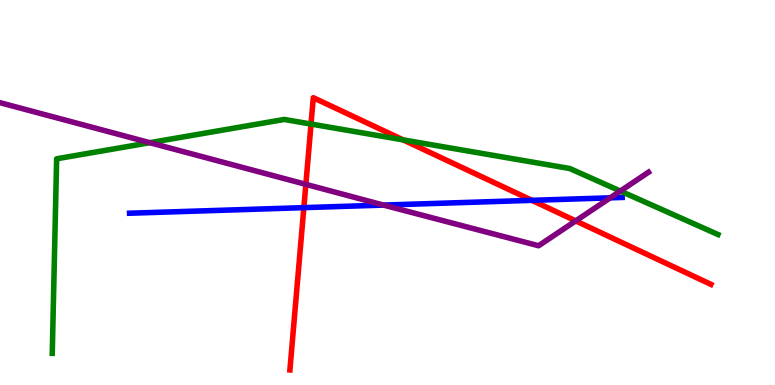[{'lines': ['blue', 'red'], 'intersections': [{'x': 3.92, 'y': 4.61}, {'x': 6.86, 'y': 4.8}]}, {'lines': ['green', 'red'], 'intersections': [{'x': 4.01, 'y': 6.78}, {'x': 5.2, 'y': 6.37}]}, {'lines': ['purple', 'red'], 'intersections': [{'x': 3.95, 'y': 5.21}, {'x': 7.43, 'y': 4.26}]}, {'lines': ['blue', 'green'], 'intersections': []}, {'lines': ['blue', 'purple'], 'intersections': [{'x': 4.95, 'y': 4.67}, {'x': 7.87, 'y': 4.86}]}, {'lines': ['green', 'purple'], 'intersections': [{'x': 1.93, 'y': 6.29}, {'x': 8.0, 'y': 5.04}]}]